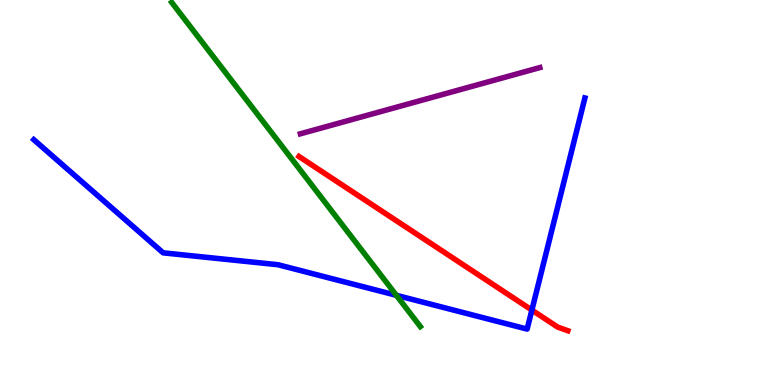[{'lines': ['blue', 'red'], 'intersections': [{'x': 6.86, 'y': 1.95}]}, {'lines': ['green', 'red'], 'intersections': []}, {'lines': ['purple', 'red'], 'intersections': []}, {'lines': ['blue', 'green'], 'intersections': [{'x': 5.11, 'y': 2.33}]}, {'lines': ['blue', 'purple'], 'intersections': []}, {'lines': ['green', 'purple'], 'intersections': []}]